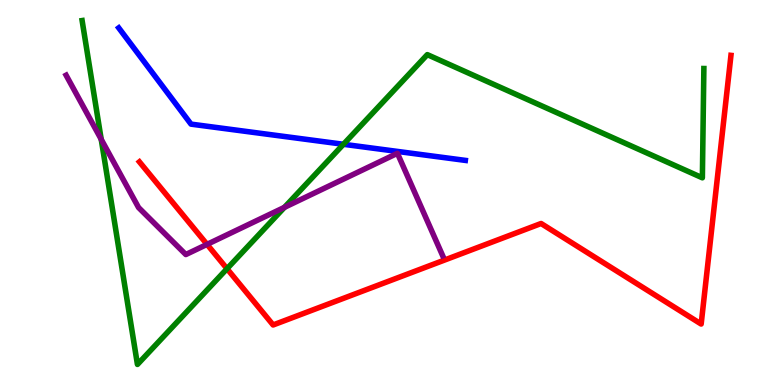[{'lines': ['blue', 'red'], 'intersections': []}, {'lines': ['green', 'red'], 'intersections': [{'x': 2.93, 'y': 3.02}]}, {'lines': ['purple', 'red'], 'intersections': [{'x': 2.67, 'y': 3.65}]}, {'lines': ['blue', 'green'], 'intersections': [{'x': 4.43, 'y': 6.25}]}, {'lines': ['blue', 'purple'], 'intersections': []}, {'lines': ['green', 'purple'], 'intersections': [{'x': 1.31, 'y': 6.38}, {'x': 3.67, 'y': 4.61}]}]